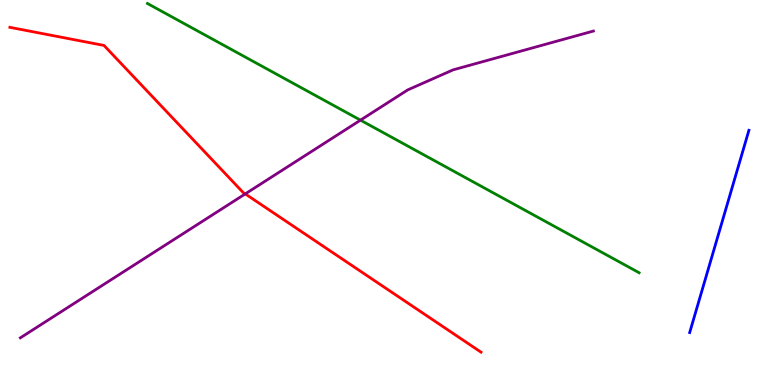[{'lines': ['blue', 'red'], 'intersections': []}, {'lines': ['green', 'red'], 'intersections': []}, {'lines': ['purple', 'red'], 'intersections': [{'x': 3.16, 'y': 4.96}]}, {'lines': ['blue', 'green'], 'intersections': []}, {'lines': ['blue', 'purple'], 'intersections': []}, {'lines': ['green', 'purple'], 'intersections': [{'x': 4.65, 'y': 6.88}]}]